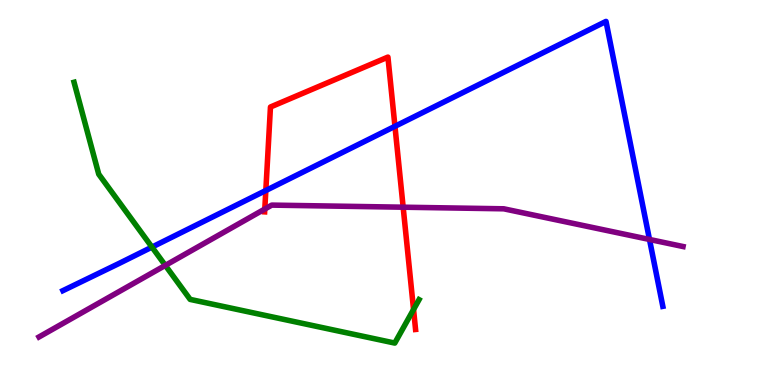[{'lines': ['blue', 'red'], 'intersections': [{'x': 3.43, 'y': 5.05}, {'x': 5.1, 'y': 6.72}]}, {'lines': ['green', 'red'], 'intersections': [{'x': 5.34, 'y': 1.96}]}, {'lines': ['purple', 'red'], 'intersections': [{'x': 3.42, 'y': 4.57}, {'x': 5.2, 'y': 4.62}]}, {'lines': ['blue', 'green'], 'intersections': [{'x': 1.96, 'y': 3.58}]}, {'lines': ['blue', 'purple'], 'intersections': [{'x': 8.38, 'y': 3.78}]}, {'lines': ['green', 'purple'], 'intersections': [{'x': 2.13, 'y': 3.11}]}]